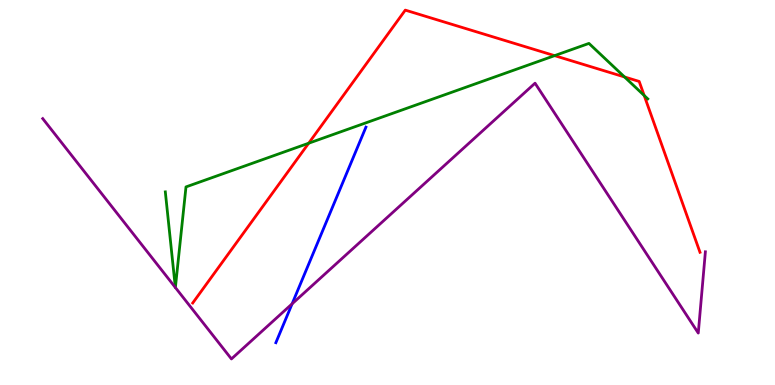[{'lines': ['blue', 'red'], 'intersections': []}, {'lines': ['green', 'red'], 'intersections': [{'x': 3.98, 'y': 6.28}, {'x': 7.16, 'y': 8.55}, {'x': 8.06, 'y': 8.0}, {'x': 8.31, 'y': 7.52}]}, {'lines': ['purple', 'red'], 'intersections': []}, {'lines': ['blue', 'green'], 'intersections': []}, {'lines': ['blue', 'purple'], 'intersections': [{'x': 3.77, 'y': 2.11}]}, {'lines': ['green', 'purple'], 'intersections': [{'x': 2.26, 'y': 2.53}, {'x': 2.26, 'y': 2.53}]}]